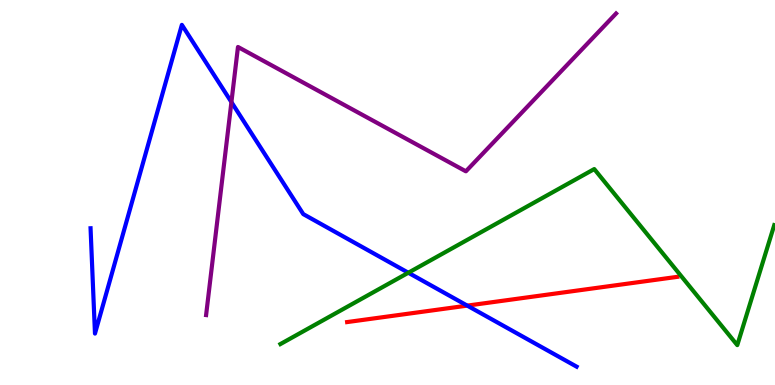[{'lines': ['blue', 'red'], 'intersections': [{'x': 6.03, 'y': 2.06}]}, {'lines': ['green', 'red'], 'intersections': []}, {'lines': ['purple', 'red'], 'intersections': []}, {'lines': ['blue', 'green'], 'intersections': [{'x': 5.27, 'y': 2.92}]}, {'lines': ['blue', 'purple'], 'intersections': [{'x': 2.99, 'y': 7.35}]}, {'lines': ['green', 'purple'], 'intersections': []}]